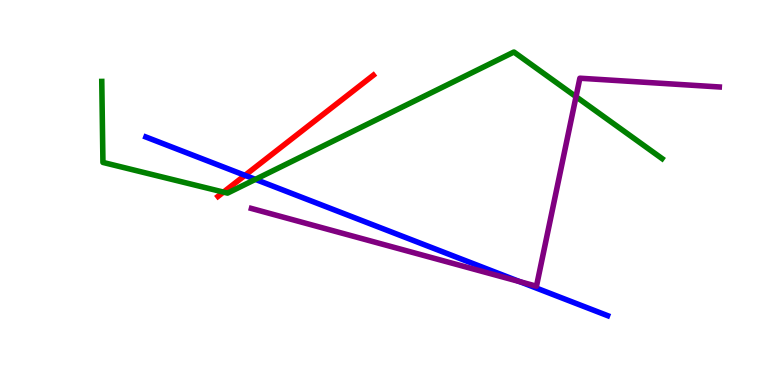[{'lines': ['blue', 'red'], 'intersections': [{'x': 3.16, 'y': 5.45}]}, {'lines': ['green', 'red'], 'intersections': [{'x': 2.88, 'y': 5.01}]}, {'lines': ['purple', 'red'], 'intersections': []}, {'lines': ['blue', 'green'], 'intersections': [{'x': 3.3, 'y': 5.34}]}, {'lines': ['blue', 'purple'], 'intersections': [{'x': 6.71, 'y': 2.68}]}, {'lines': ['green', 'purple'], 'intersections': [{'x': 7.43, 'y': 7.49}]}]